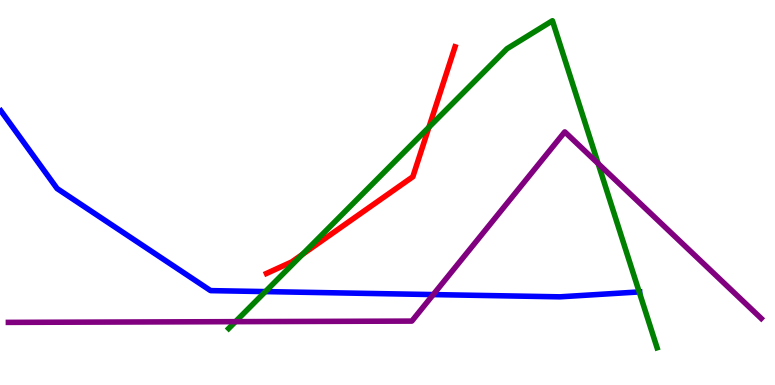[{'lines': ['blue', 'red'], 'intersections': []}, {'lines': ['green', 'red'], 'intersections': [{'x': 3.9, 'y': 3.39}, {'x': 5.53, 'y': 6.7}]}, {'lines': ['purple', 'red'], 'intersections': []}, {'lines': ['blue', 'green'], 'intersections': [{'x': 3.42, 'y': 2.43}, {'x': 8.25, 'y': 2.42}]}, {'lines': ['blue', 'purple'], 'intersections': [{'x': 5.59, 'y': 2.35}]}, {'lines': ['green', 'purple'], 'intersections': [{'x': 3.04, 'y': 1.65}, {'x': 7.72, 'y': 5.75}]}]